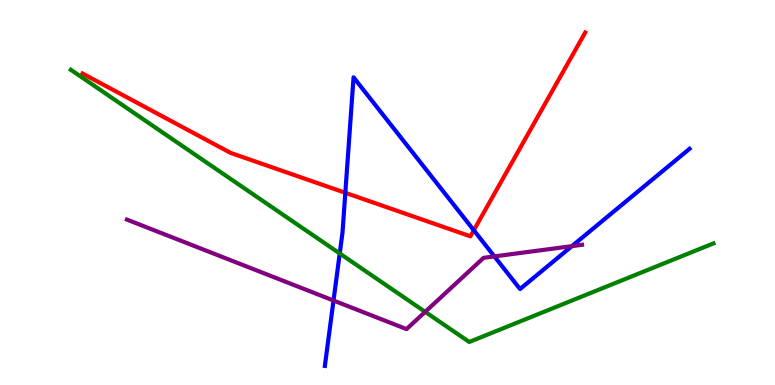[{'lines': ['blue', 'red'], 'intersections': [{'x': 4.46, 'y': 4.99}, {'x': 6.11, 'y': 4.02}]}, {'lines': ['green', 'red'], 'intersections': []}, {'lines': ['purple', 'red'], 'intersections': []}, {'lines': ['blue', 'green'], 'intersections': [{'x': 4.38, 'y': 3.42}]}, {'lines': ['blue', 'purple'], 'intersections': [{'x': 4.3, 'y': 2.19}, {'x': 6.38, 'y': 3.34}, {'x': 7.38, 'y': 3.61}]}, {'lines': ['green', 'purple'], 'intersections': [{'x': 5.49, 'y': 1.9}]}]